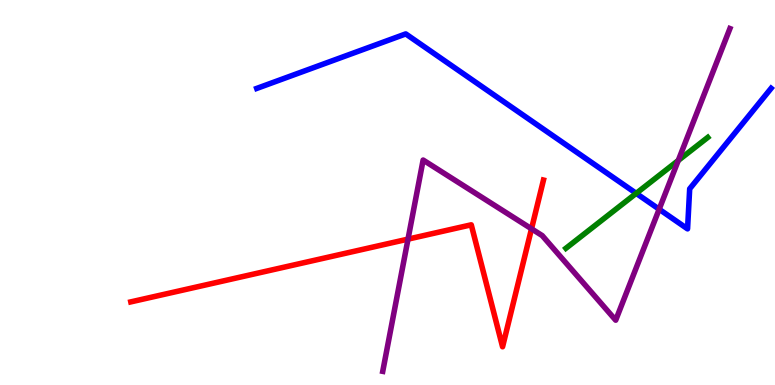[{'lines': ['blue', 'red'], 'intersections': []}, {'lines': ['green', 'red'], 'intersections': []}, {'lines': ['purple', 'red'], 'intersections': [{'x': 5.26, 'y': 3.79}, {'x': 6.86, 'y': 4.06}]}, {'lines': ['blue', 'green'], 'intersections': [{'x': 8.21, 'y': 4.98}]}, {'lines': ['blue', 'purple'], 'intersections': [{'x': 8.51, 'y': 4.57}]}, {'lines': ['green', 'purple'], 'intersections': [{'x': 8.75, 'y': 5.83}]}]